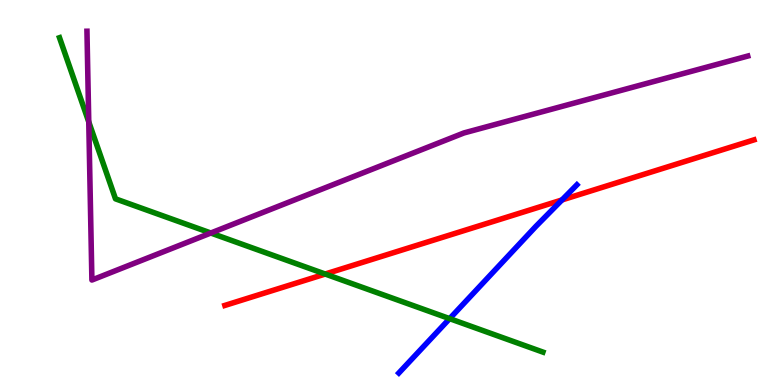[{'lines': ['blue', 'red'], 'intersections': [{'x': 7.25, 'y': 4.81}]}, {'lines': ['green', 'red'], 'intersections': [{'x': 4.2, 'y': 2.88}]}, {'lines': ['purple', 'red'], 'intersections': []}, {'lines': ['blue', 'green'], 'intersections': [{'x': 5.8, 'y': 1.72}]}, {'lines': ['blue', 'purple'], 'intersections': []}, {'lines': ['green', 'purple'], 'intersections': [{'x': 1.15, 'y': 6.83}, {'x': 2.72, 'y': 3.95}]}]